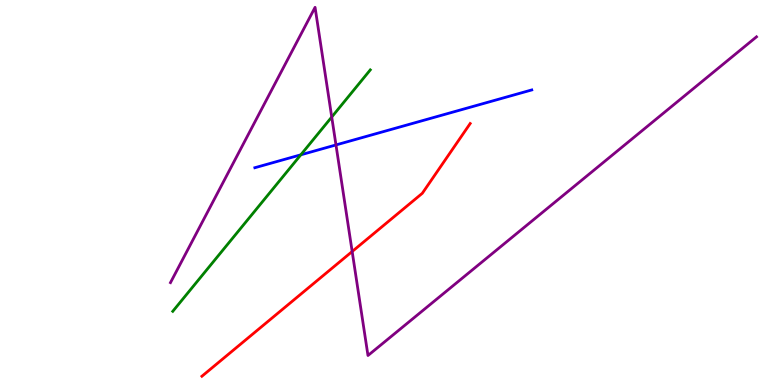[{'lines': ['blue', 'red'], 'intersections': []}, {'lines': ['green', 'red'], 'intersections': []}, {'lines': ['purple', 'red'], 'intersections': [{'x': 4.54, 'y': 3.47}]}, {'lines': ['blue', 'green'], 'intersections': [{'x': 3.88, 'y': 5.98}]}, {'lines': ['blue', 'purple'], 'intersections': [{'x': 4.34, 'y': 6.24}]}, {'lines': ['green', 'purple'], 'intersections': [{'x': 4.28, 'y': 6.96}]}]